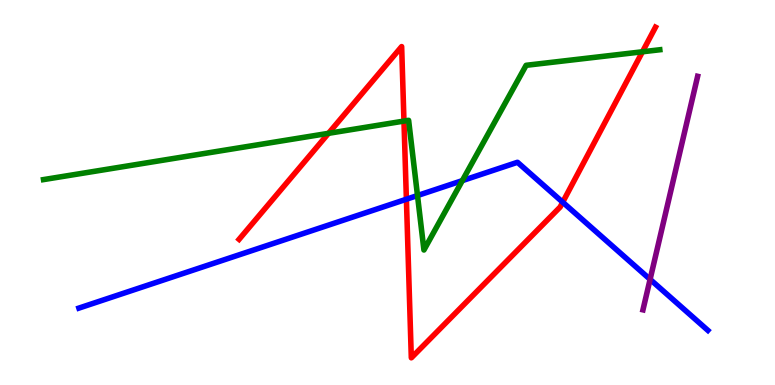[{'lines': ['blue', 'red'], 'intersections': [{'x': 5.24, 'y': 4.83}, {'x': 7.26, 'y': 4.75}]}, {'lines': ['green', 'red'], 'intersections': [{'x': 4.24, 'y': 6.54}, {'x': 5.21, 'y': 6.86}, {'x': 8.29, 'y': 8.66}]}, {'lines': ['purple', 'red'], 'intersections': []}, {'lines': ['blue', 'green'], 'intersections': [{'x': 5.39, 'y': 4.92}, {'x': 5.97, 'y': 5.31}]}, {'lines': ['blue', 'purple'], 'intersections': [{'x': 8.39, 'y': 2.74}]}, {'lines': ['green', 'purple'], 'intersections': []}]